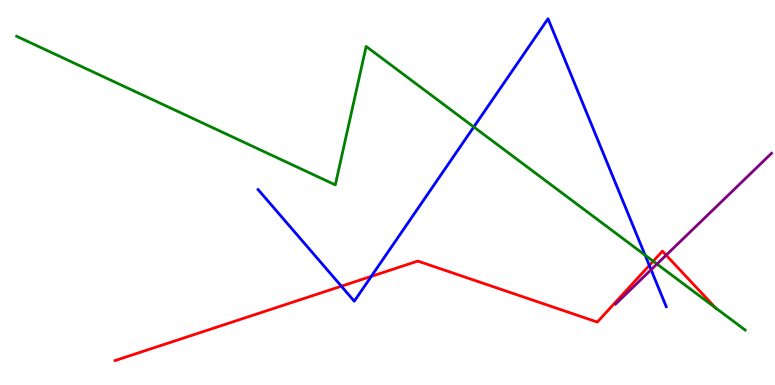[{'lines': ['blue', 'red'], 'intersections': [{'x': 4.4, 'y': 2.57}, {'x': 4.79, 'y': 2.82}, {'x': 8.38, 'y': 3.11}]}, {'lines': ['green', 'red'], 'intersections': [{'x': 8.43, 'y': 3.22}, {'x': 9.23, 'y': 2.0}]}, {'lines': ['purple', 'red'], 'intersections': [{'x': 8.6, 'y': 3.37}]}, {'lines': ['blue', 'green'], 'intersections': [{'x': 6.11, 'y': 6.7}, {'x': 8.32, 'y': 3.37}]}, {'lines': ['blue', 'purple'], 'intersections': [{'x': 8.4, 'y': 2.99}]}, {'lines': ['green', 'purple'], 'intersections': [{'x': 8.48, 'y': 3.14}]}]